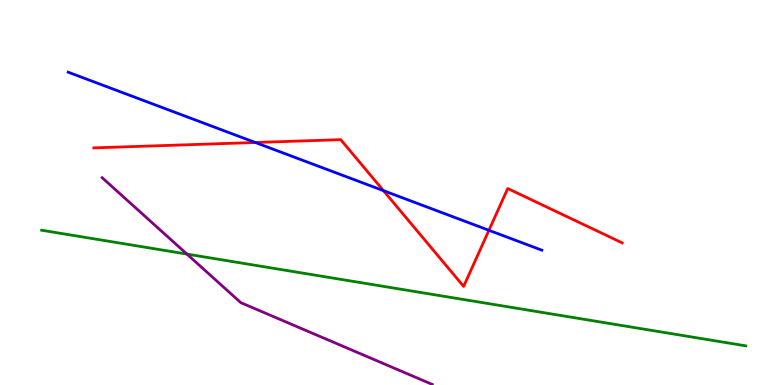[{'lines': ['blue', 'red'], 'intersections': [{'x': 3.29, 'y': 6.3}, {'x': 4.95, 'y': 5.05}, {'x': 6.31, 'y': 4.02}]}, {'lines': ['green', 'red'], 'intersections': []}, {'lines': ['purple', 'red'], 'intersections': []}, {'lines': ['blue', 'green'], 'intersections': []}, {'lines': ['blue', 'purple'], 'intersections': []}, {'lines': ['green', 'purple'], 'intersections': [{'x': 2.41, 'y': 3.4}]}]